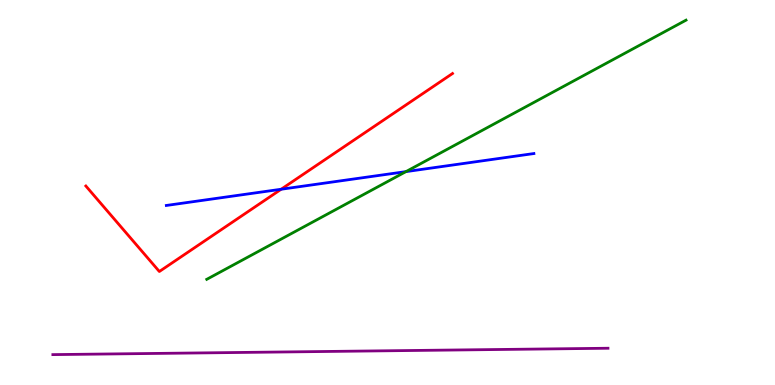[{'lines': ['blue', 'red'], 'intersections': [{'x': 3.63, 'y': 5.08}]}, {'lines': ['green', 'red'], 'intersections': []}, {'lines': ['purple', 'red'], 'intersections': []}, {'lines': ['blue', 'green'], 'intersections': [{'x': 5.24, 'y': 5.54}]}, {'lines': ['blue', 'purple'], 'intersections': []}, {'lines': ['green', 'purple'], 'intersections': []}]